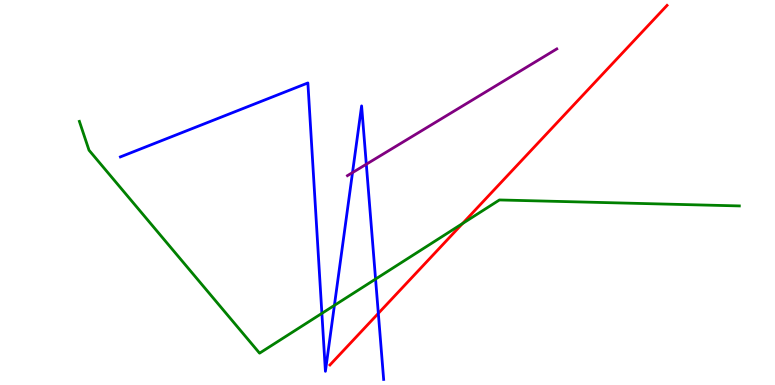[{'lines': ['blue', 'red'], 'intersections': [{'x': 4.88, 'y': 1.86}]}, {'lines': ['green', 'red'], 'intersections': [{'x': 5.97, 'y': 4.19}]}, {'lines': ['purple', 'red'], 'intersections': []}, {'lines': ['blue', 'green'], 'intersections': [{'x': 4.15, 'y': 1.86}, {'x': 4.31, 'y': 2.07}, {'x': 4.85, 'y': 2.75}]}, {'lines': ['blue', 'purple'], 'intersections': [{'x': 4.55, 'y': 5.52}, {'x': 4.73, 'y': 5.73}]}, {'lines': ['green', 'purple'], 'intersections': []}]